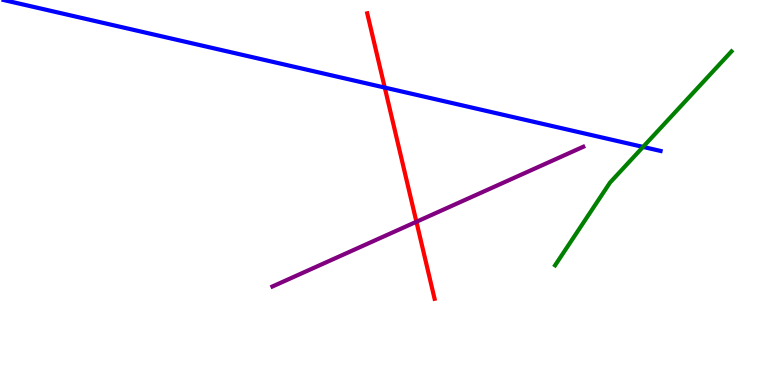[{'lines': ['blue', 'red'], 'intersections': [{'x': 4.96, 'y': 7.73}]}, {'lines': ['green', 'red'], 'intersections': []}, {'lines': ['purple', 'red'], 'intersections': [{'x': 5.37, 'y': 4.24}]}, {'lines': ['blue', 'green'], 'intersections': [{'x': 8.3, 'y': 6.18}]}, {'lines': ['blue', 'purple'], 'intersections': []}, {'lines': ['green', 'purple'], 'intersections': []}]